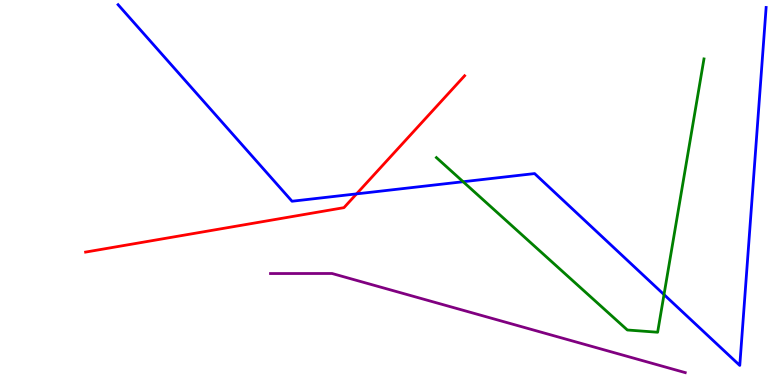[{'lines': ['blue', 'red'], 'intersections': [{'x': 4.6, 'y': 4.96}]}, {'lines': ['green', 'red'], 'intersections': []}, {'lines': ['purple', 'red'], 'intersections': []}, {'lines': ['blue', 'green'], 'intersections': [{'x': 5.98, 'y': 5.28}, {'x': 8.57, 'y': 2.35}]}, {'lines': ['blue', 'purple'], 'intersections': []}, {'lines': ['green', 'purple'], 'intersections': []}]